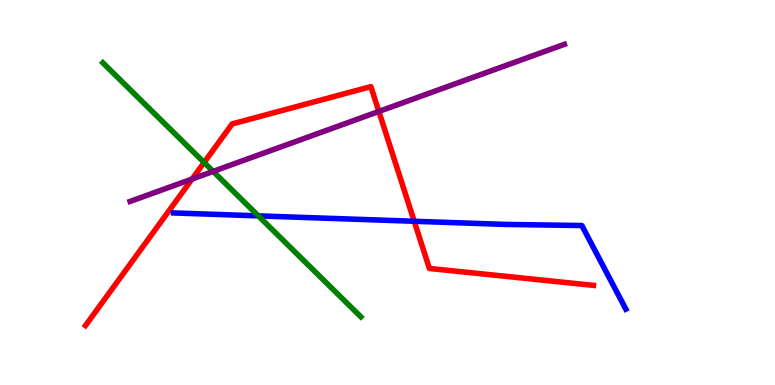[{'lines': ['blue', 'red'], 'intersections': [{'x': 5.34, 'y': 4.25}]}, {'lines': ['green', 'red'], 'intersections': [{'x': 2.63, 'y': 5.78}]}, {'lines': ['purple', 'red'], 'intersections': [{'x': 2.48, 'y': 5.35}, {'x': 4.89, 'y': 7.11}]}, {'lines': ['blue', 'green'], 'intersections': [{'x': 3.33, 'y': 4.39}]}, {'lines': ['blue', 'purple'], 'intersections': []}, {'lines': ['green', 'purple'], 'intersections': [{'x': 2.75, 'y': 5.55}]}]